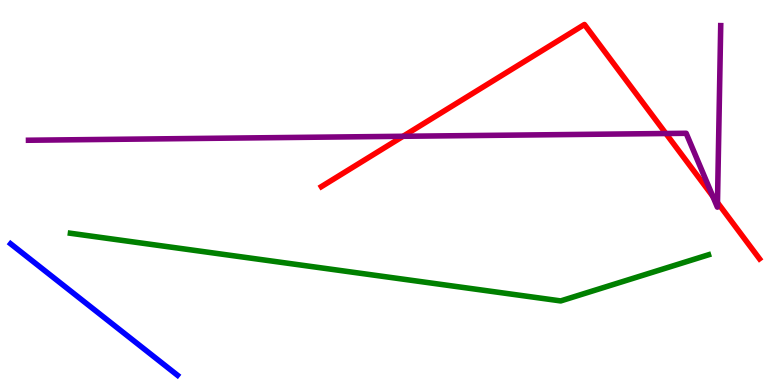[{'lines': ['blue', 'red'], 'intersections': []}, {'lines': ['green', 'red'], 'intersections': []}, {'lines': ['purple', 'red'], 'intersections': [{'x': 5.2, 'y': 6.46}, {'x': 8.59, 'y': 6.53}, {'x': 9.2, 'y': 4.9}, {'x': 9.26, 'y': 4.74}]}, {'lines': ['blue', 'green'], 'intersections': []}, {'lines': ['blue', 'purple'], 'intersections': []}, {'lines': ['green', 'purple'], 'intersections': []}]